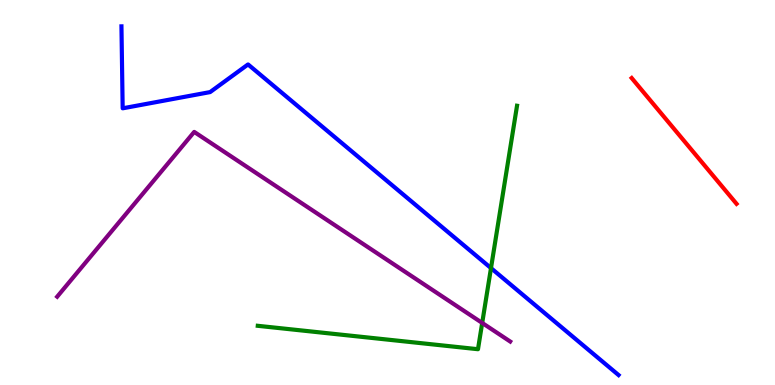[{'lines': ['blue', 'red'], 'intersections': []}, {'lines': ['green', 'red'], 'intersections': []}, {'lines': ['purple', 'red'], 'intersections': []}, {'lines': ['blue', 'green'], 'intersections': [{'x': 6.34, 'y': 3.04}]}, {'lines': ['blue', 'purple'], 'intersections': []}, {'lines': ['green', 'purple'], 'intersections': [{'x': 6.22, 'y': 1.61}]}]